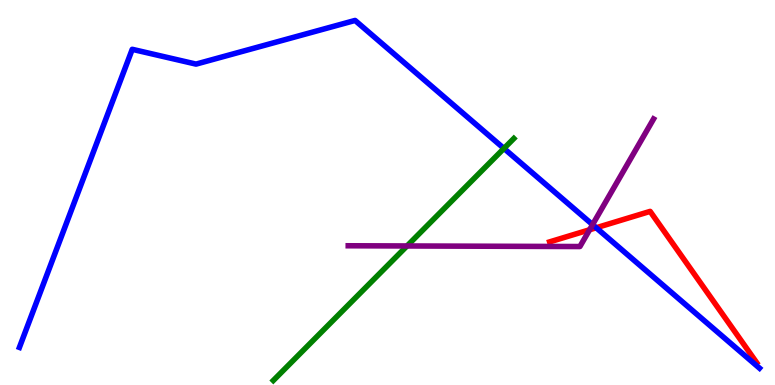[{'lines': ['blue', 'red'], 'intersections': [{'x': 7.69, 'y': 4.08}]}, {'lines': ['green', 'red'], 'intersections': []}, {'lines': ['purple', 'red'], 'intersections': [{'x': 7.61, 'y': 4.03}]}, {'lines': ['blue', 'green'], 'intersections': [{'x': 6.5, 'y': 6.14}]}, {'lines': ['blue', 'purple'], 'intersections': [{'x': 7.65, 'y': 4.17}]}, {'lines': ['green', 'purple'], 'intersections': [{'x': 5.25, 'y': 3.61}]}]